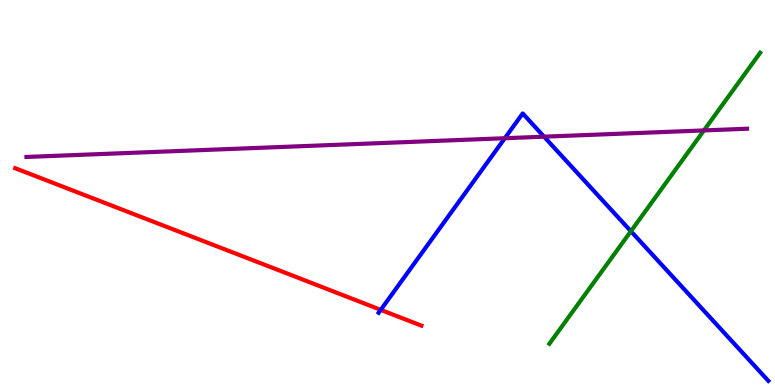[{'lines': ['blue', 'red'], 'intersections': [{'x': 4.91, 'y': 1.95}]}, {'lines': ['green', 'red'], 'intersections': []}, {'lines': ['purple', 'red'], 'intersections': []}, {'lines': ['blue', 'green'], 'intersections': [{'x': 8.14, 'y': 3.99}]}, {'lines': ['blue', 'purple'], 'intersections': [{'x': 6.51, 'y': 6.41}, {'x': 7.02, 'y': 6.45}]}, {'lines': ['green', 'purple'], 'intersections': [{'x': 9.08, 'y': 6.61}]}]